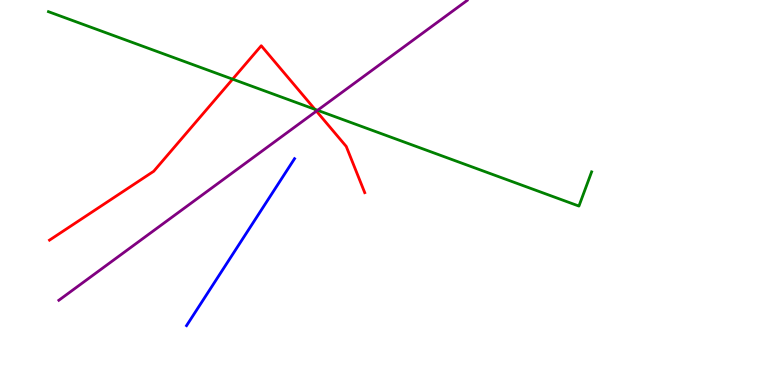[{'lines': ['blue', 'red'], 'intersections': []}, {'lines': ['green', 'red'], 'intersections': [{'x': 3.0, 'y': 7.94}, {'x': 4.06, 'y': 7.16}]}, {'lines': ['purple', 'red'], 'intersections': [{'x': 4.08, 'y': 7.11}]}, {'lines': ['blue', 'green'], 'intersections': []}, {'lines': ['blue', 'purple'], 'intersections': []}, {'lines': ['green', 'purple'], 'intersections': [{'x': 4.1, 'y': 7.14}]}]